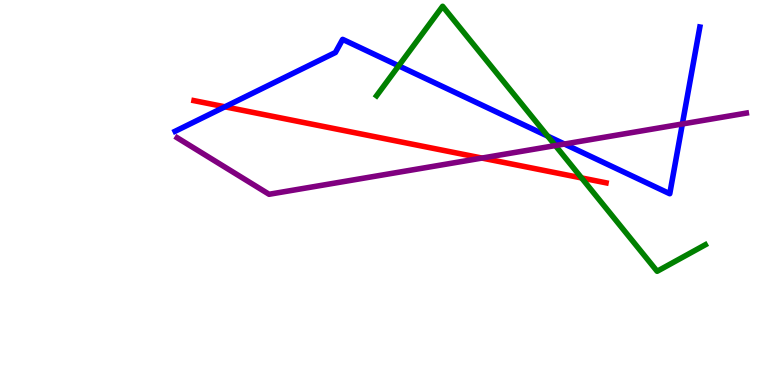[{'lines': ['blue', 'red'], 'intersections': [{'x': 2.9, 'y': 7.23}]}, {'lines': ['green', 'red'], 'intersections': [{'x': 7.5, 'y': 5.38}]}, {'lines': ['purple', 'red'], 'intersections': [{'x': 6.22, 'y': 5.89}]}, {'lines': ['blue', 'green'], 'intersections': [{'x': 5.14, 'y': 8.29}, {'x': 7.07, 'y': 6.46}]}, {'lines': ['blue', 'purple'], 'intersections': [{'x': 7.28, 'y': 6.26}, {'x': 8.8, 'y': 6.78}]}, {'lines': ['green', 'purple'], 'intersections': [{'x': 7.17, 'y': 6.22}]}]